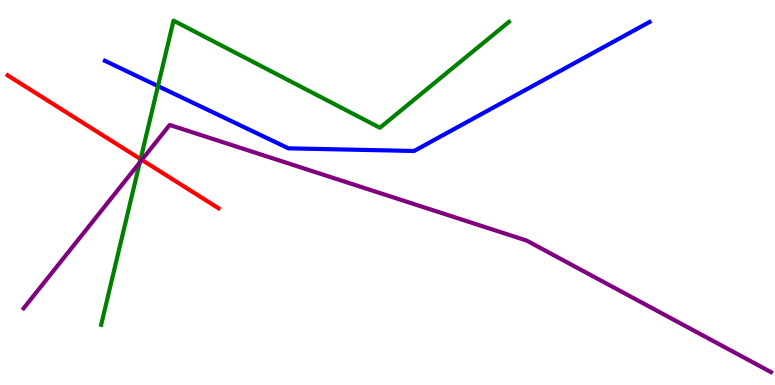[{'lines': ['blue', 'red'], 'intersections': []}, {'lines': ['green', 'red'], 'intersections': [{'x': 1.81, 'y': 5.87}]}, {'lines': ['purple', 'red'], 'intersections': [{'x': 1.83, 'y': 5.85}]}, {'lines': ['blue', 'green'], 'intersections': [{'x': 2.04, 'y': 7.76}]}, {'lines': ['blue', 'purple'], 'intersections': []}, {'lines': ['green', 'purple'], 'intersections': [{'x': 1.8, 'y': 5.78}]}]